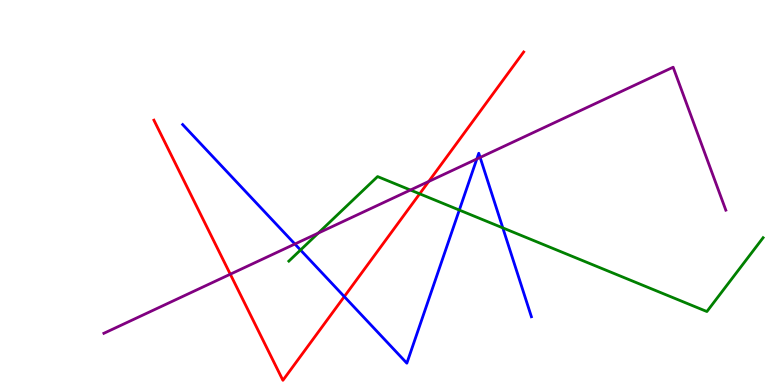[{'lines': ['blue', 'red'], 'intersections': [{'x': 4.44, 'y': 2.3}]}, {'lines': ['green', 'red'], 'intersections': [{'x': 5.42, 'y': 4.97}]}, {'lines': ['purple', 'red'], 'intersections': [{'x': 2.97, 'y': 2.88}, {'x': 5.53, 'y': 5.29}]}, {'lines': ['blue', 'green'], 'intersections': [{'x': 3.88, 'y': 3.51}, {'x': 5.93, 'y': 4.54}, {'x': 6.49, 'y': 4.08}]}, {'lines': ['blue', 'purple'], 'intersections': [{'x': 3.81, 'y': 3.66}, {'x': 6.15, 'y': 5.87}, {'x': 6.2, 'y': 5.91}]}, {'lines': ['green', 'purple'], 'intersections': [{'x': 4.11, 'y': 3.95}, {'x': 5.3, 'y': 5.06}]}]